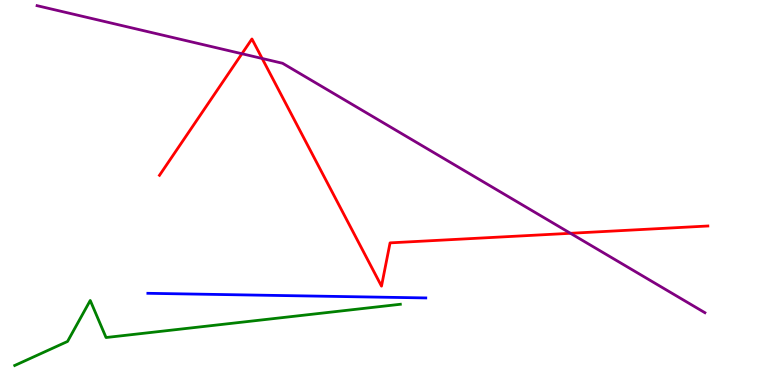[{'lines': ['blue', 'red'], 'intersections': []}, {'lines': ['green', 'red'], 'intersections': []}, {'lines': ['purple', 'red'], 'intersections': [{'x': 3.12, 'y': 8.6}, {'x': 3.38, 'y': 8.48}, {'x': 7.36, 'y': 3.94}]}, {'lines': ['blue', 'green'], 'intersections': []}, {'lines': ['blue', 'purple'], 'intersections': []}, {'lines': ['green', 'purple'], 'intersections': []}]